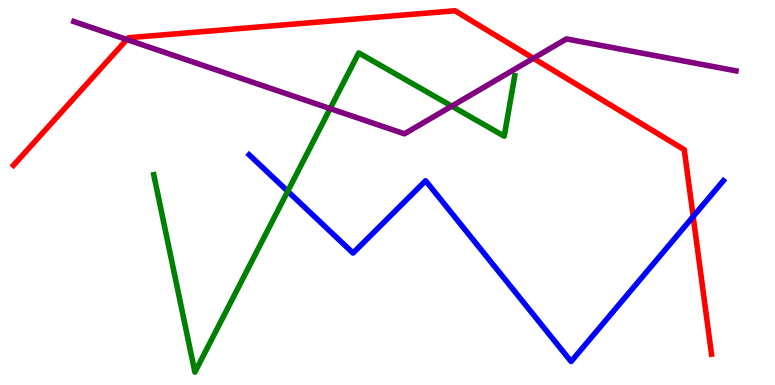[{'lines': ['blue', 'red'], 'intersections': [{'x': 8.94, 'y': 4.38}]}, {'lines': ['green', 'red'], 'intersections': []}, {'lines': ['purple', 'red'], 'intersections': [{'x': 1.64, 'y': 8.97}, {'x': 6.88, 'y': 8.49}]}, {'lines': ['blue', 'green'], 'intersections': [{'x': 3.71, 'y': 5.03}]}, {'lines': ['blue', 'purple'], 'intersections': []}, {'lines': ['green', 'purple'], 'intersections': [{'x': 4.26, 'y': 7.18}, {'x': 5.83, 'y': 7.24}]}]